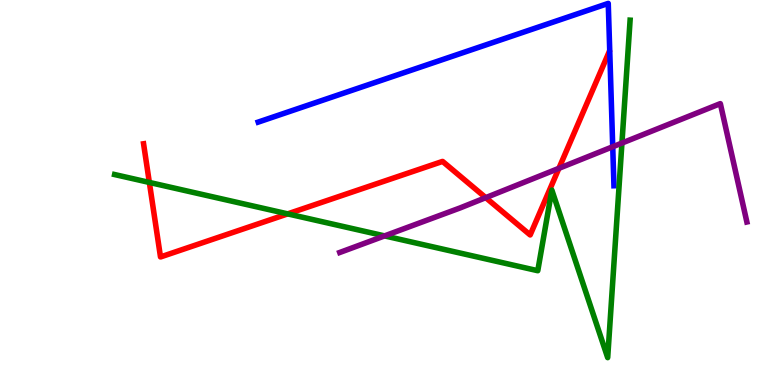[{'lines': ['blue', 'red'], 'intersections': []}, {'lines': ['green', 'red'], 'intersections': [{'x': 1.93, 'y': 5.26}, {'x': 3.71, 'y': 4.44}]}, {'lines': ['purple', 'red'], 'intersections': [{'x': 6.27, 'y': 4.87}, {'x': 7.21, 'y': 5.63}]}, {'lines': ['blue', 'green'], 'intersections': []}, {'lines': ['blue', 'purple'], 'intersections': [{'x': 7.91, 'y': 6.19}]}, {'lines': ['green', 'purple'], 'intersections': [{'x': 4.96, 'y': 3.87}, {'x': 8.03, 'y': 6.28}]}]